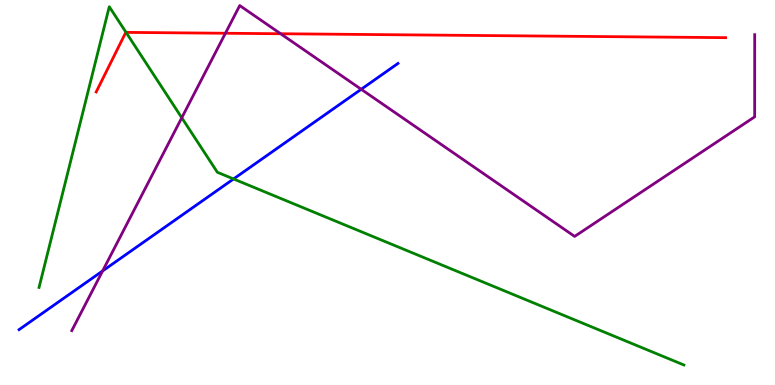[{'lines': ['blue', 'red'], 'intersections': []}, {'lines': ['green', 'red'], 'intersections': [{'x': 1.63, 'y': 9.16}]}, {'lines': ['purple', 'red'], 'intersections': [{'x': 2.91, 'y': 9.14}, {'x': 3.62, 'y': 9.12}]}, {'lines': ['blue', 'green'], 'intersections': [{'x': 3.01, 'y': 5.35}]}, {'lines': ['blue', 'purple'], 'intersections': [{'x': 1.32, 'y': 2.96}, {'x': 4.66, 'y': 7.68}]}, {'lines': ['green', 'purple'], 'intersections': [{'x': 2.35, 'y': 6.94}]}]